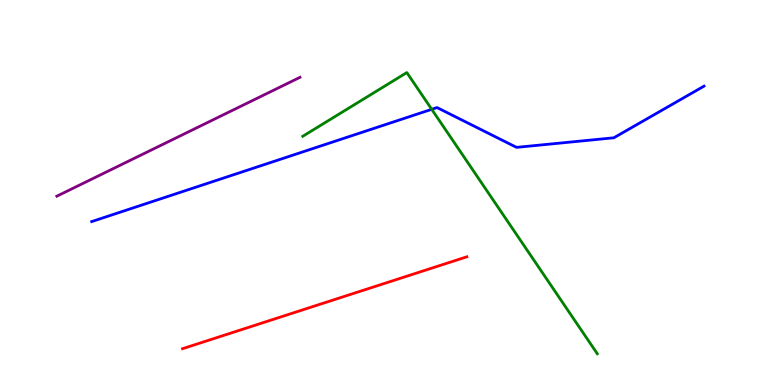[{'lines': ['blue', 'red'], 'intersections': []}, {'lines': ['green', 'red'], 'intersections': []}, {'lines': ['purple', 'red'], 'intersections': []}, {'lines': ['blue', 'green'], 'intersections': [{'x': 5.57, 'y': 7.16}]}, {'lines': ['blue', 'purple'], 'intersections': []}, {'lines': ['green', 'purple'], 'intersections': []}]